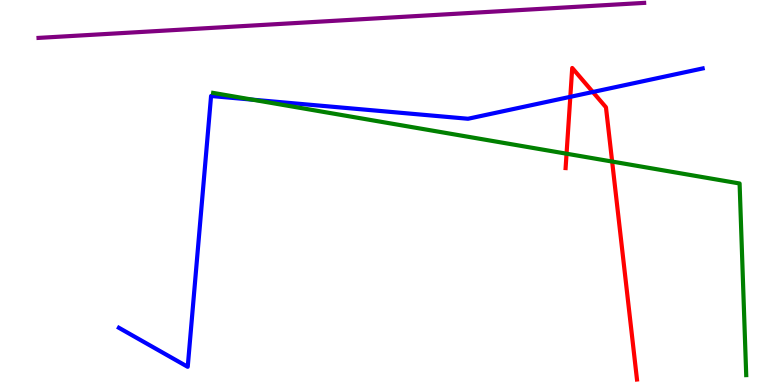[{'lines': ['blue', 'red'], 'intersections': [{'x': 7.36, 'y': 7.49}, {'x': 7.65, 'y': 7.61}]}, {'lines': ['green', 'red'], 'intersections': [{'x': 7.31, 'y': 6.01}, {'x': 7.9, 'y': 5.8}]}, {'lines': ['purple', 'red'], 'intersections': []}, {'lines': ['blue', 'green'], 'intersections': [{'x': 3.26, 'y': 7.41}]}, {'lines': ['blue', 'purple'], 'intersections': []}, {'lines': ['green', 'purple'], 'intersections': []}]